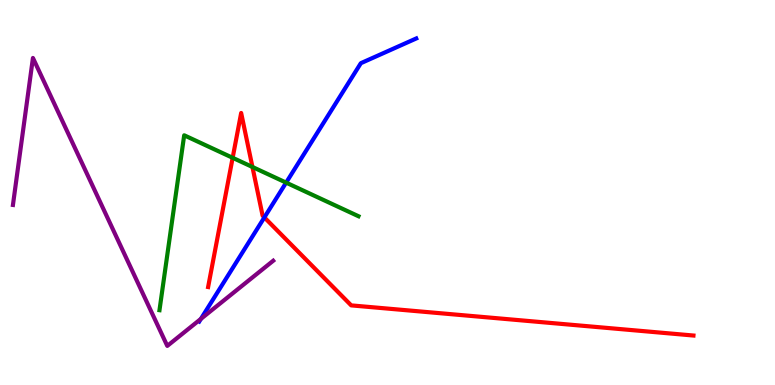[{'lines': ['blue', 'red'], 'intersections': [{'x': 3.41, 'y': 4.35}]}, {'lines': ['green', 'red'], 'intersections': [{'x': 3.0, 'y': 5.9}, {'x': 3.26, 'y': 5.66}]}, {'lines': ['purple', 'red'], 'intersections': []}, {'lines': ['blue', 'green'], 'intersections': [{'x': 3.69, 'y': 5.26}]}, {'lines': ['blue', 'purple'], 'intersections': [{'x': 2.59, 'y': 1.72}]}, {'lines': ['green', 'purple'], 'intersections': []}]